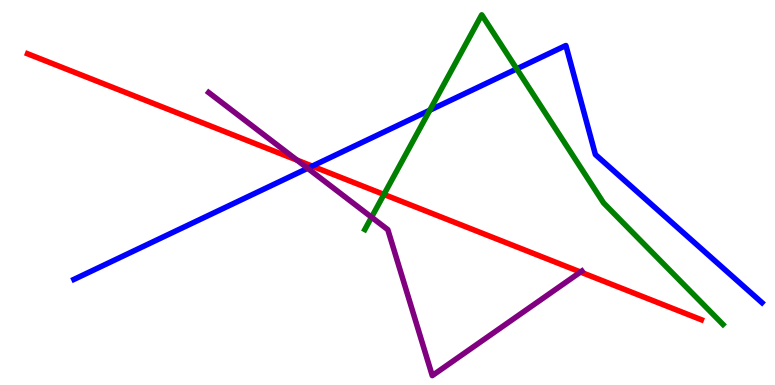[{'lines': ['blue', 'red'], 'intersections': [{'x': 4.03, 'y': 5.69}]}, {'lines': ['green', 'red'], 'intersections': [{'x': 4.95, 'y': 4.95}]}, {'lines': ['purple', 'red'], 'intersections': [{'x': 3.83, 'y': 5.84}, {'x': 7.49, 'y': 2.93}]}, {'lines': ['blue', 'green'], 'intersections': [{'x': 5.55, 'y': 7.14}, {'x': 6.67, 'y': 8.21}]}, {'lines': ['blue', 'purple'], 'intersections': [{'x': 3.97, 'y': 5.63}]}, {'lines': ['green', 'purple'], 'intersections': [{'x': 4.79, 'y': 4.36}]}]